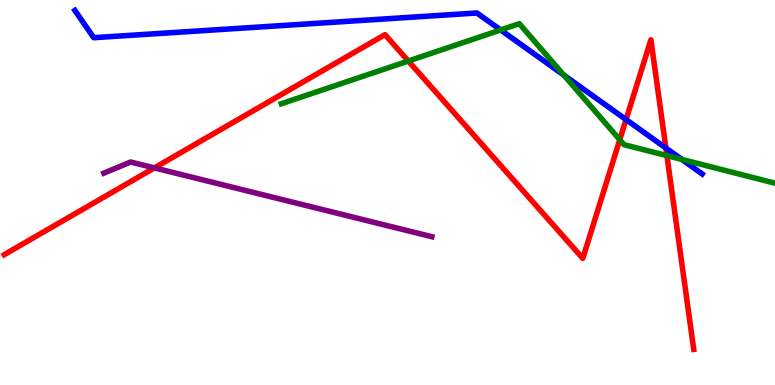[{'lines': ['blue', 'red'], 'intersections': [{'x': 8.08, 'y': 6.89}, {'x': 8.59, 'y': 6.16}]}, {'lines': ['green', 'red'], 'intersections': [{'x': 5.27, 'y': 8.42}, {'x': 8.0, 'y': 6.37}, {'x': 8.61, 'y': 5.96}]}, {'lines': ['purple', 'red'], 'intersections': [{'x': 1.99, 'y': 5.64}]}, {'lines': ['blue', 'green'], 'intersections': [{'x': 6.46, 'y': 9.22}, {'x': 7.27, 'y': 8.05}, {'x': 8.8, 'y': 5.86}]}, {'lines': ['blue', 'purple'], 'intersections': []}, {'lines': ['green', 'purple'], 'intersections': []}]